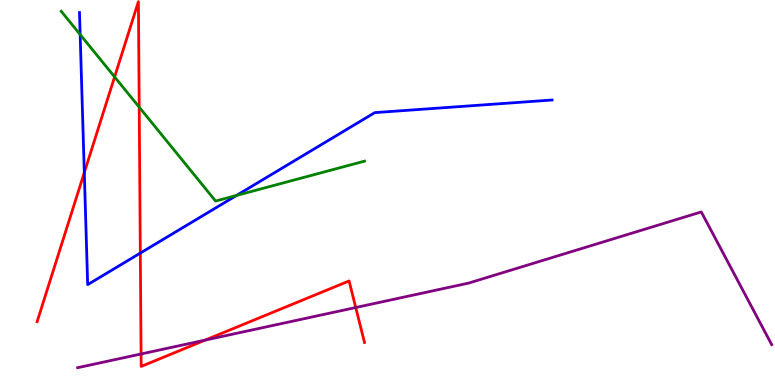[{'lines': ['blue', 'red'], 'intersections': [{'x': 1.09, 'y': 5.52}, {'x': 1.81, 'y': 3.43}]}, {'lines': ['green', 'red'], 'intersections': [{'x': 1.48, 'y': 8.0}, {'x': 1.8, 'y': 7.22}]}, {'lines': ['purple', 'red'], 'intersections': [{'x': 1.82, 'y': 0.806}, {'x': 2.65, 'y': 1.17}, {'x': 4.59, 'y': 2.01}]}, {'lines': ['blue', 'green'], 'intersections': [{'x': 1.03, 'y': 9.1}, {'x': 3.05, 'y': 4.92}]}, {'lines': ['blue', 'purple'], 'intersections': []}, {'lines': ['green', 'purple'], 'intersections': []}]